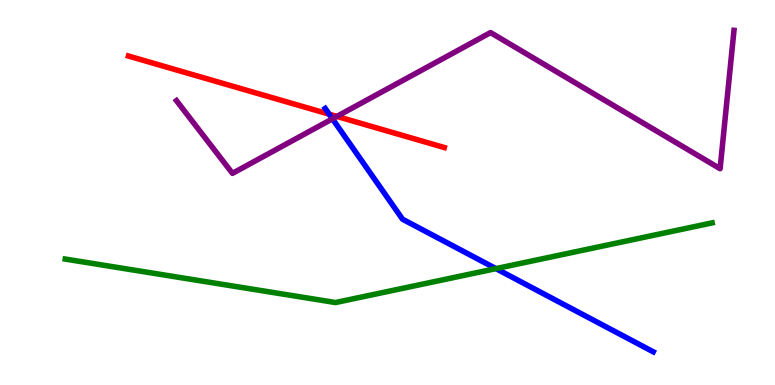[{'lines': ['blue', 'red'], 'intersections': [{'x': 4.25, 'y': 7.03}]}, {'lines': ['green', 'red'], 'intersections': []}, {'lines': ['purple', 'red'], 'intersections': [{'x': 4.35, 'y': 6.98}]}, {'lines': ['blue', 'green'], 'intersections': [{'x': 6.4, 'y': 3.02}]}, {'lines': ['blue', 'purple'], 'intersections': [{'x': 4.29, 'y': 6.91}]}, {'lines': ['green', 'purple'], 'intersections': []}]